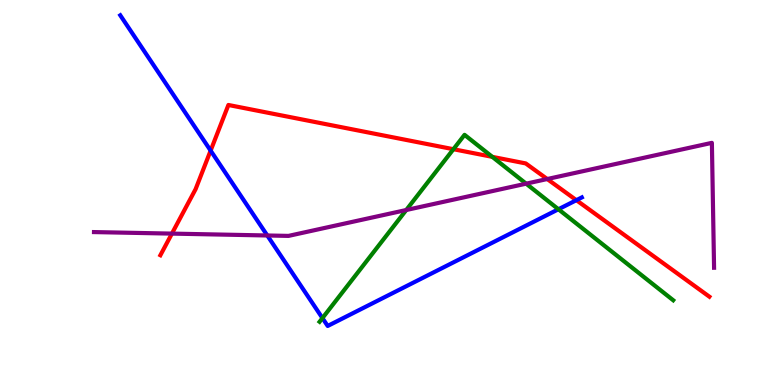[{'lines': ['blue', 'red'], 'intersections': [{'x': 2.72, 'y': 6.09}, {'x': 7.44, 'y': 4.8}]}, {'lines': ['green', 'red'], 'intersections': [{'x': 5.85, 'y': 6.12}, {'x': 6.35, 'y': 5.93}]}, {'lines': ['purple', 'red'], 'intersections': [{'x': 2.22, 'y': 3.93}, {'x': 7.06, 'y': 5.35}]}, {'lines': ['blue', 'green'], 'intersections': [{'x': 4.16, 'y': 1.74}, {'x': 7.21, 'y': 4.56}]}, {'lines': ['blue', 'purple'], 'intersections': [{'x': 3.45, 'y': 3.88}]}, {'lines': ['green', 'purple'], 'intersections': [{'x': 5.24, 'y': 4.54}, {'x': 6.79, 'y': 5.23}]}]